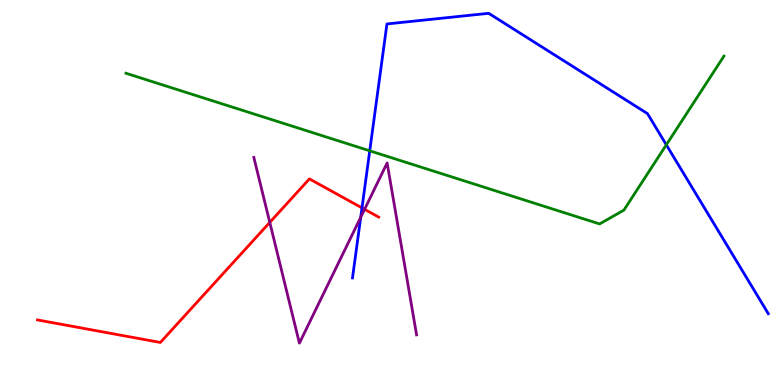[{'lines': ['blue', 'red'], 'intersections': [{'x': 4.67, 'y': 4.6}]}, {'lines': ['green', 'red'], 'intersections': []}, {'lines': ['purple', 'red'], 'intersections': [{'x': 3.48, 'y': 4.22}, {'x': 4.7, 'y': 4.56}]}, {'lines': ['blue', 'green'], 'intersections': [{'x': 4.77, 'y': 6.08}, {'x': 8.6, 'y': 6.24}]}, {'lines': ['blue', 'purple'], 'intersections': [{'x': 4.65, 'y': 4.36}]}, {'lines': ['green', 'purple'], 'intersections': []}]